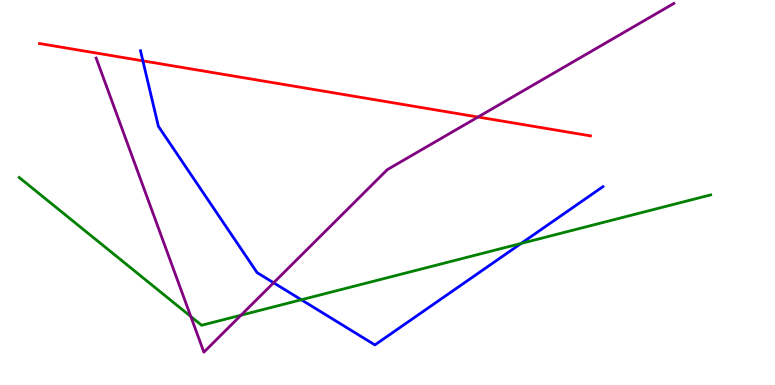[{'lines': ['blue', 'red'], 'intersections': [{'x': 1.84, 'y': 8.42}]}, {'lines': ['green', 'red'], 'intersections': []}, {'lines': ['purple', 'red'], 'intersections': [{'x': 6.17, 'y': 6.96}]}, {'lines': ['blue', 'green'], 'intersections': [{'x': 3.89, 'y': 2.21}, {'x': 6.72, 'y': 3.68}]}, {'lines': ['blue', 'purple'], 'intersections': [{'x': 3.53, 'y': 2.66}]}, {'lines': ['green', 'purple'], 'intersections': [{'x': 2.46, 'y': 1.78}, {'x': 3.11, 'y': 1.81}]}]